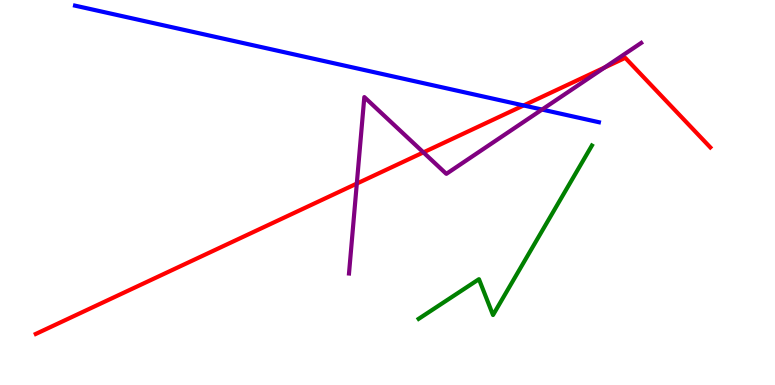[{'lines': ['blue', 'red'], 'intersections': [{'x': 6.76, 'y': 7.26}]}, {'lines': ['green', 'red'], 'intersections': []}, {'lines': ['purple', 'red'], 'intersections': [{'x': 4.6, 'y': 5.23}, {'x': 5.46, 'y': 6.04}, {'x': 7.8, 'y': 8.25}]}, {'lines': ['blue', 'green'], 'intersections': []}, {'lines': ['blue', 'purple'], 'intersections': [{'x': 6.99, 'y': 7.15}]}, {'lines': ['green', 'purple'], 'intersections': []}]